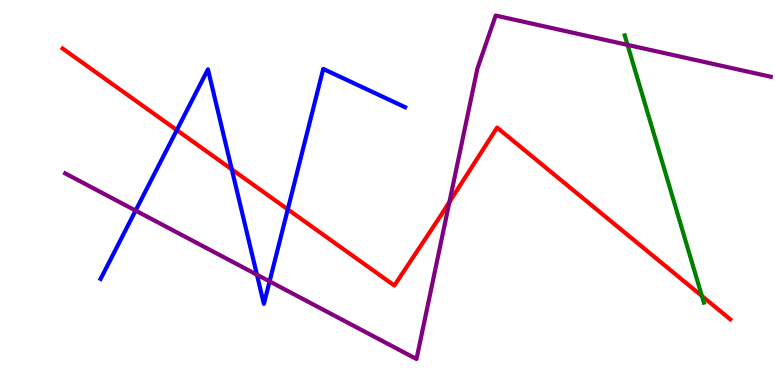[{'lines': ['blue', 'red'], 'intersections': [{'x': 2.28, 'y': 6.62}, {'x': 2.99, 'y': 5.6}, {'x': 3.71, 'y': 4.56}]}, {'lines': ['green', 'red'], 'intersections': [{'x': 9.06, 'y': 2.31}]}, {'lines': ['purple', 'red'], 'intersections': [{'x': 5.8, 'y': 4.75}]}, {'lines': ['blue', 'green'], 'intersections': []}, {'lines': ['blue', 'purple'], 'intersections': [{'x': 1.75, 'y': 4.53}, {'x': 3.32, 'y': 2.87}, {'x': 3.48, 'y': 2.69}]}, {'lines': ['green', 'purple'], 'intersections': [{'x': 8.1, 'y': 8.83}]}]